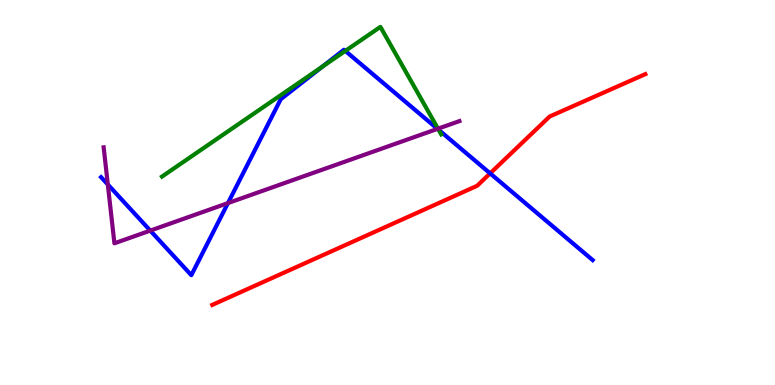[{'lines': ['blue', 'red'], 'intersections': [{'x': 6.32, 'y': 5.5}]}, {'lines': ['green', 'red'], 'intersections': []}, {'lines': ['purple', 'red'], 'intersections': []}, {'lines': ['blue', 'green'], 'intersections': [{'x': 4.16, 'y': 8.27}, {'x': 4.46, 'y': 8.68}, {'x': 5.66, 'y': 6.63}]}, {'lines': ['blue', 'purple'], 'intersections': [{'x': 1.39, 'y': 5.21}, {'x': 1.94, 'y': 4.01}, {'x': 2.94, 'y': 4.72}, {'x': 5.65, 'y': 6.65}]}, {'lines': ['green', 'purple'], 'intersections': [{'x': 5.65, 'y': 6.66}]}]